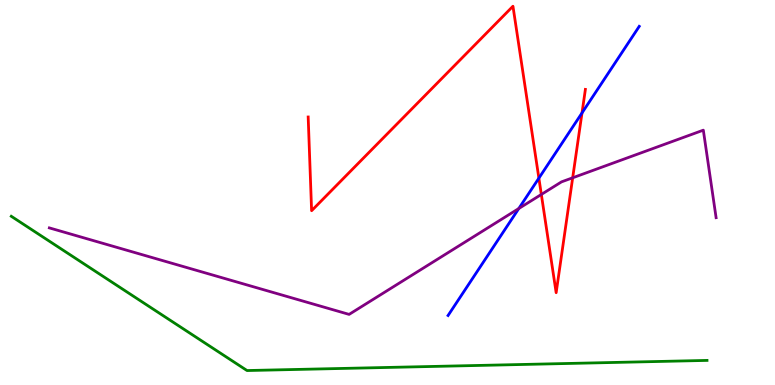[{'lines': ['blue', 'red'], 'intersections': [{'x': 6.95, 'y': 5.37}, {'x': 7.51, 'y': 7.07}]}, {'lines': ['green', 'red'], 'intersections': []}, {'lines': ['purple', 'red'], 'intersections': [{'x': 6.99, 'y': 4.95}, {'x': 7.39, 'y': 5.38}]}, {'lines': ['blue', 'green'], 'intersections': []}, {'lines': ['blue', 'purple'], 'intersections': [{'x': 6.69, 'y': 4.58}]}, {'lines': ['green', 'purple'], 'intersections': []}]